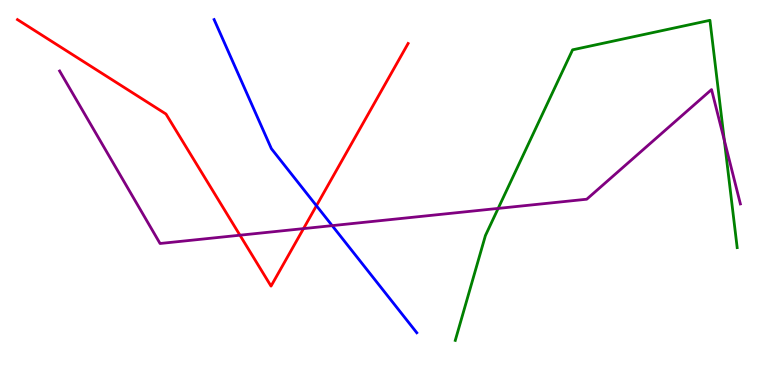[{'lines': ['blue', 'red'], 'intersections': [{'x': 4.08, 'y': 4.66}]}, {'lines': ['green', 'red'], 'intersections': []}, {'lines': ['purple', 'red'], 'intersections': [{'x': 3.1, 'y': 3.89}, {'x': 3.92, 'y': 4.06}]}, {'lines': ['blue', 'green'], 'intersections': []}, {'lines': ['blue', 'purple'], 'intersections': [{'x': 4.29, 'y': 4.14}]}, {'lines': ['green', 'purple'], 'intersections': [{'x': 6.43, 'y': 4.59}, {'x': 9.35, 'y': 6.36}]}]